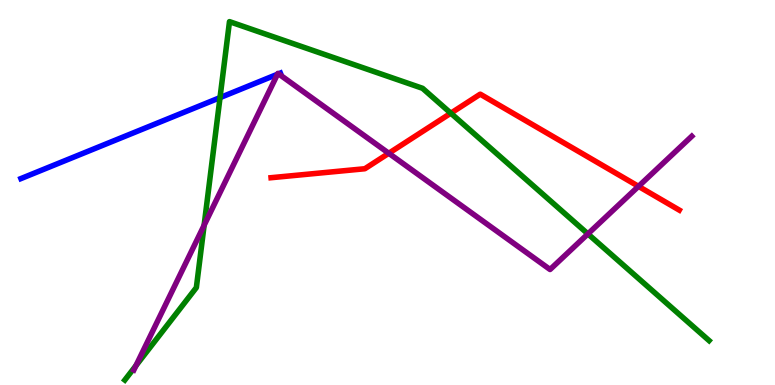[{'lines': ['blue', 'red'], 'intersections': []}, {'lines': ['green', 'red'], 'intersections': [{'x': 5.82, 'y': 7.06}]}, {'lines': ['purple', 'red'], 'intersections': [{'x': 5.02, 'y': 6.02}, {'x': 8.24, 'y': 5.16}]}, {'lines': ['blue', 'green'], 'intersections': [{'x': 2.84, 'y': 7.46}]}, {'lines': ['blue', 'purple'], 'intersections': [{'x': 3.58, 'y': 8.07}, {'x': 3.59, 'y': 8.08}]}, {'lines': ['green', 'purple'], 'intersections': [{'x': 1.75, 'y': 0.502}, {'x': 2.63, 'y': 4.15}, {'x': 7.59, 'y': 3.92}]}]